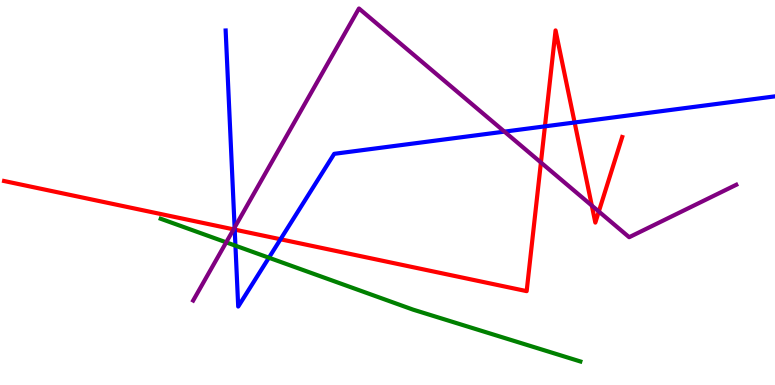[{'lines': ['blue', 'red'], 'intersections': [{'x': 3.03, 'y': 4.04}, {'x': 3.62, 'y': 3.79}, {'x': 7.03, 'y': 6.72}, {'x': 7.41, 'y': 6.82}]}, {'lines': ['green', 'red'], 'intersections': []}, {'lines': ['purple', 'red'], 'intersections': [{'x': 3.01, 'y': 4.04}, {'x': 6.98, 'y': 5.78}, {'x': 7.64, 'y': 4.66}, {'x': 7.73, 'y': 4.51}]}, {'lines': ['blue', 'green'], 'intersections': [{'x': 3.04, 'y': 3.62}, {'x': 3.47, 'y': 3.31}]}, {'lines': ['blue', 'purple'], 'intersections': [{'x': 3.03, 'y': 4.09}, {'x': 6.51, 'y': 6.58}]}, {'lines': ['green', 'purple'], 'intersections': [{'x': 2.92, 'y': 3.71}]}]